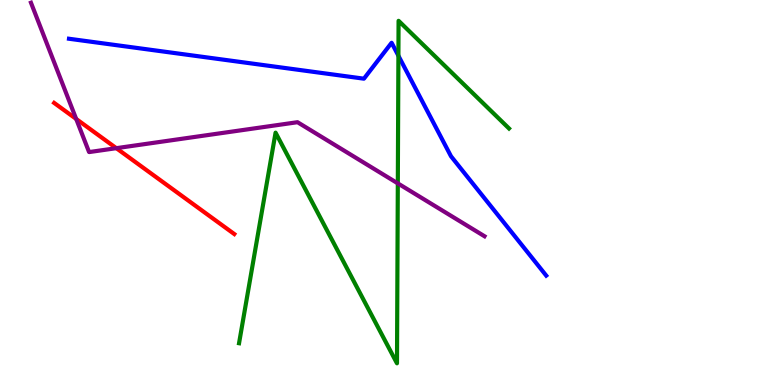[{'lines': ['blue', 'red'], 'intersections': []}, {'lines': ['green', 'red'], 'intersections': []}, {'lines': ['purple', 'red'], 'intersections': [{'x': 0.983, 'y': 6.91}, {'x': 1.5, 'y': 6.15}]}, {'lines': ['blue', 'green'], 'intersections': [{'x': 5.14, 'y': 8.55}]}, {'lines': ['blue', 'purple'], 'intersections': []}, {'lines': ['green', 'purple'], 'intersections': [{'x': 5.13, 'y': 5.24}]}]